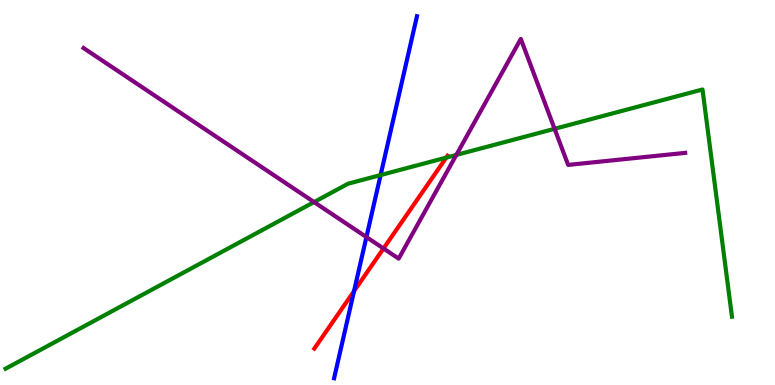[{'lines': ['blue', 'red'], 'intersections': [{'x': 4.57, 'y': 2.44}]}, {'lines': ['green', 'red'], 'intersections': [{'x': 5.76, 'y': 5.91}]}, {'lines': ['purple', 'red'], 'intersections': [{'x': 4.95, 'y': 3.55}]}, {'lines': ['blue', 'green'], 'intersections': [{'x': 4.91, 'y': 5.45}]}, {'lines': ['blue', 'purple'], 'intersections': [{'x': 4.73, 'y': 3.84}]}, {'lines': ['green', 'purple'], 'intersections': [{'x': 4.05, 'y': 4.75}, {'x': 5.89, 'y': 5.98}, {'x': 7.16, 'y': 6.65}]}]